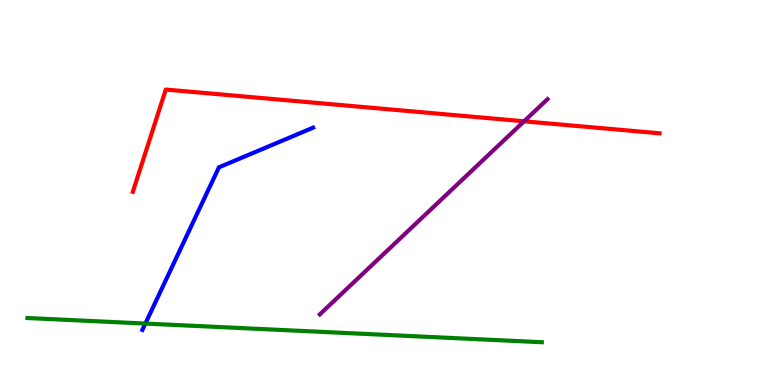[{'lines': ['blue', 'red'], 'intersections': []}, {'lines': ['green', 'red'], 'intersections': []}, {'lines': ['purple', 'red'], 'intersections': [{'x': 6.76, 'y': 6.85}]}, {'lines': ['blue', 'green'], 'intersections': [{'x': 1.88, 'y': 1.6}]}, {'lines': ['blue', 'purple'], 'intersections': []}, {'lines': ['green', 'purple'], 'intersections': []}]